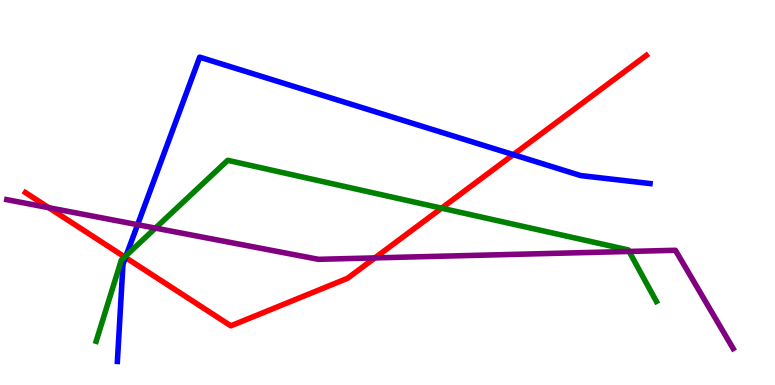[{'lines': ['blue', 'red'], 'intersections': [{'x': 1.62, 'y': 3.31}, {'x': 6.62, 'y': 5.98}]}, {'lines': ['green', 'red'], 'intersections': [{'x': 1.61, 'y': 3.33}, {'x': 5.7, 'y': 4.59}]}, {'lines': ['purple', 'red'], 'intersections': [{'x': 0.629, 'y': 4.61}, {'x': 4.84, 'y': 3.3}]}, {'lines': ['blue', 'green'], 'intersections': [{'x': 1.63, 'y': 3.36}]}, {'lines': ['blue', 'purple'], 'intersections': [{'x': 1.78, 'y': 4.16}]}, {'lines': ['green', 'purple'], 'intersections': [{'x': 2.01, 'y': 4.08}, {'x': 8.12, 'y': 3.47}]}]